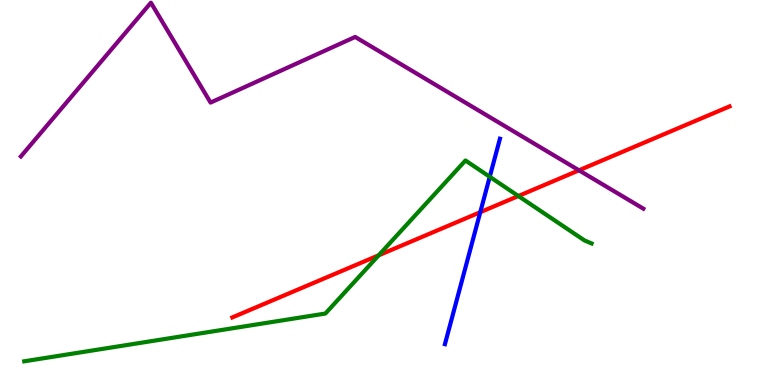[{'lines': ['blue', 'red'], 'intersections': [{'x': 6.2, 'y': 4.49}]}, {'lines': ['green', 'red'], 'intersections': [{'x': 4.89, 'y': 3.37}, {'x': 6.69, 'y': 4.91}]}, {'lines': ['purple', 'red'], 'intersections': [{'x': 7.47, 'y': 5.58}]}, {'lines': ['blue', 'green'], 'intersections': [{'x': 6.32, 'y': 5.41}]}, {'lines': ['blue', 'purple'], 'intersections': []}, {'lines': ['green', 'purple'], 'intersections': []}]